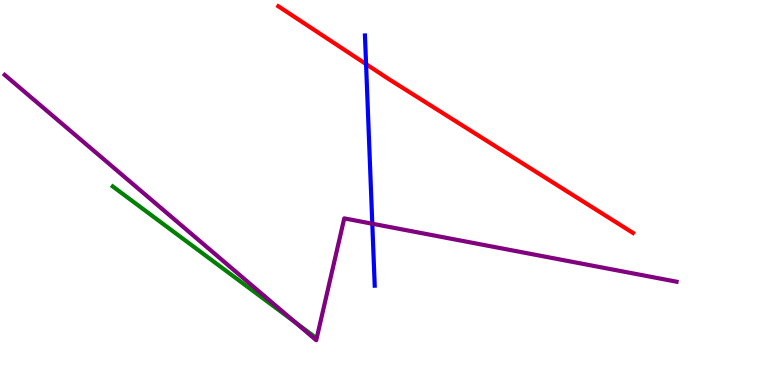[{'lines': ['blue', 'red'], 'intersections': [{'x': 4.72, 'y': 8.33}]}, {'lines': ['green', 'red'], 'intersections': []}, {'lines': ['purple', 'red'], 'intersections': []}, {'lines': ['blue', 'green'], 'intersections': []}, {'lines': ['blue', 'purple'], 'intersections': [{'x': 4.8, 'y': 4.19}]}, {'lines': ['green', 'purple'], 'intersections': [{'x': 3.81, 'y': 1.63}]}]